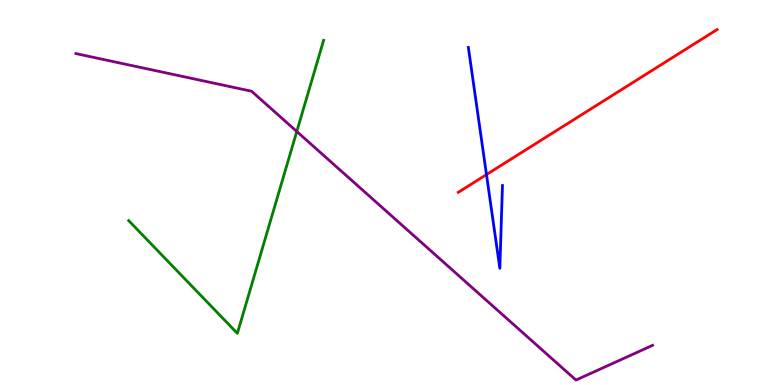[{'lines': ['blue', 'red'], 'intersections': [{'x': 6.28, 'y': 5.47}]}, {'lines': ['green', 'red'], 'intersections': []}, {'lines': ['purple', 'red'], 'intersections': []}, {'lines': ['blue', 'green'], 'intersections': []}, {'lines': ['blue', 'purple'], 'intersections': []}, {'lines': ['green', 'purple'], 'intersections': [{'x': 3.83, 'y': 6.58}]}]